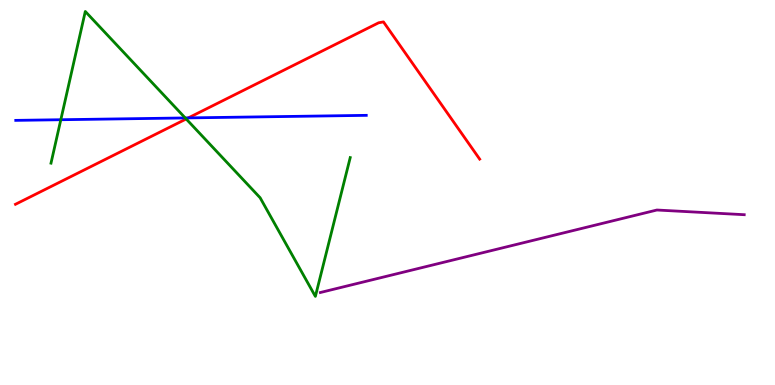[{'lines': ['blue', 'red'], 'intersections': [{'x': 2.43, 'y': 6.94}]}, {'lines': ['green', 'red'], 'intersections': [{'x': 2.4, 'y': 6.91}]}, {'lines': ['purple', 'red'], 'intersections': []}, {'lines': ['blue', 'green'], 'intersections': [{'x': 0.785, 'y': 6.89}, {'x': 2.39, 'y': 6.94}]}, {'lines': ['blue', 'purple'], 'intersections': []}, {'lines': ['green', 'purple'], 'intersections': []}]